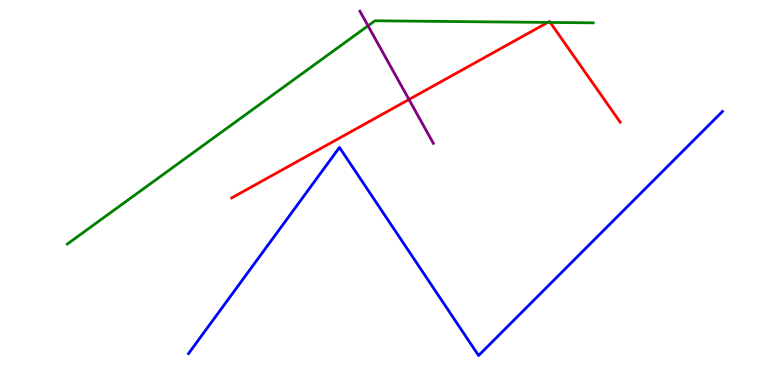[{'lines': ['blue', 'red'], 'intersections': []}, {'lines': ['green', 'red'], 'intersections': [{'x': 7.07, 'y': 9.42}, {'x': 7.1, 'y': 9.42}]}, {'lines': ['purple', 'red'], 'intersections': [{'x': 5.28, 'y': 7.42}]}, {'lines': ['blue', 'green'], 'intersections': []}, {'lines': ['blue', 'purple'], 'intersections': []}, {'lines': ['green', 'purple'], 'intersections': [{'x': 4.75, 'y': 9.33}]}]